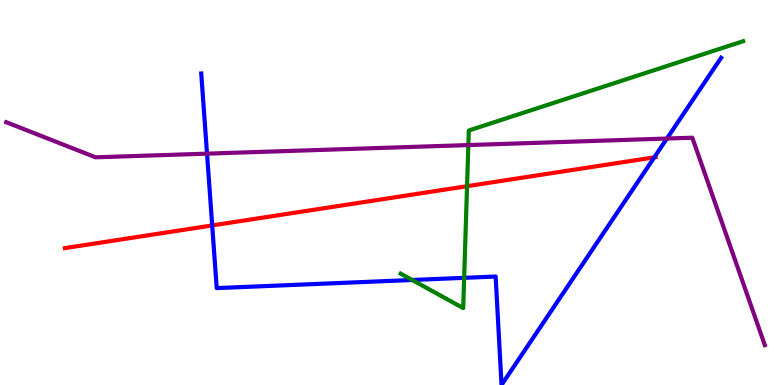[{'lines': ['blue', 'red'], 'intersections': [{'x': 2.74, 'y': 4.14}, {'x': 8.44, 'y': 5.91}]}, {'lines': ['green', 'red'], 'intersections': [{'x': 6.03, 'y': 5.16}]}, {'lines': ['purple', 'red'], 'intersections': []}, {'lines': ['blue', 'green'], 'intersections': [{'x': 5.32, 'y': 2.73}, {'x': 5.99, 'y': 2.78}]}, {'lines': ['blue', 'purple'], 'intersections': [{'x': 2.67, 'y': 6.01}, {'x': 8.61, 'y': 6.4}]}, {'lines': ['green', 'purple'], 'intersections': [{'x': 6.04, 'y': 6.23}]}]